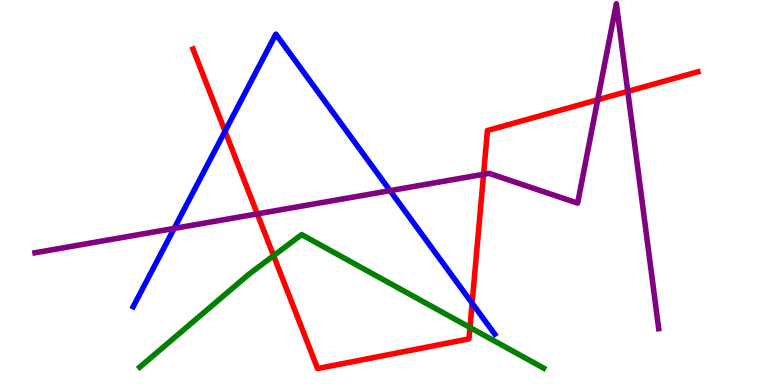[{'lines': ['blue', 'red'], 'intersections': [{'x': 2.9, 'y': 6.59}, {'x': 6.09, 'y': 2.13}]}, {'lines': ['green', 'red'], 'intersections': [{'x': 3.53, 'y': 3.36}, {'x': 6.06, 'y': 1.49}]}, {'lines': ['purple', 'red'], 'intersections': [{'x': 3.32, 'y': 4.44}, {'x': 6.24, 'y': 5.47}, {'x': 7.71, 'y': 7.41}, {'x': 8.1, 'y': 7.63}]}, {'lines': ['blue', 'green'], 'intersections': []}, {'lines': ['blue', 'purple'], 'intersections': [{'x': 2.25, 'y': 4.07}, {'x': 5.03, 'y': 5.05}]}, {'lines': ['green', 'purple'], 'intersections': []}]